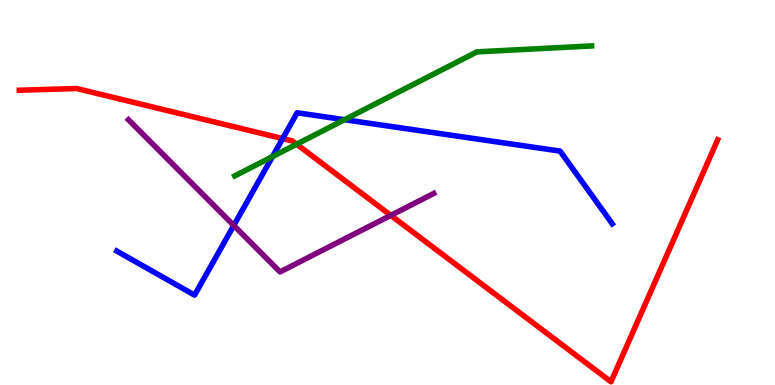[{'lines': ['blue', 'red'], 'intersections': [{'x': 3.65, 'y': 6.4}]}, {'lines': ['green', 'red'], 'intersections': [{'x': 3.83, 'y': 6.25}]}, {'lines': ['purple', 'red'], 'intersections': [{'x': 5.04, 'y': 4.41}]}, {'lines': ['blue', 'green'], 'intersections': [{'x': 3.52, 'y': 5.93}, {'x': 4.45, 'y': 6.89}]}, {'lines': ['blue', 'purple'], 'intersections': [{'x': 3.02, 'y': 4.14}]}, {'lines': ['green', 'purple'], 'intersections': []}]